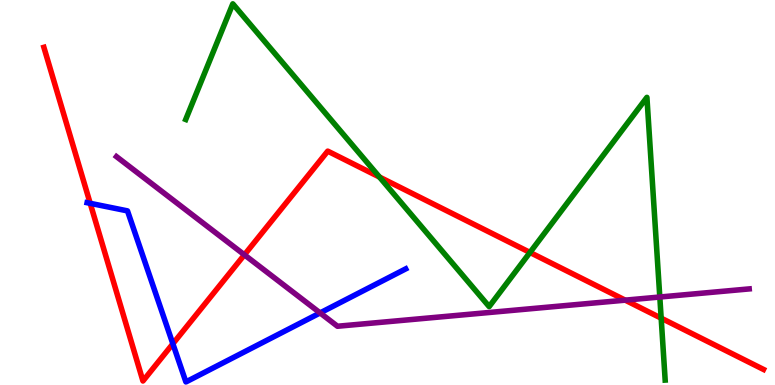[{'lines': ['blue', 'red'], 'intersections': [{'x': 1.16, 'y': 4.72}, {'x': 2.23, 'y': 1.07}]}, {'lines': ['green', 'red'], 'intersections': [{'x': 4.9, 'y': 5.4}, {'x': 6.84, 'y': 3.44}, {'x': 8.53, 'y': 1.74}]}, {'lines': ['purple', 'red'], 'intersections': [{'x': 3.15, 'y': 3.38}, {'x': 8.07, 'y': 2.2}]}, {'lines': ['blue', 'green'], 'intersections': []}, {'lines': ['blue', 'purple'], 'intersections': [{'x': 4.13, 'y': 1.87}]}, {'lines': ['green', 'purple'], 'intersections': [{'x': 8.51, 'y': 2.29}]}]